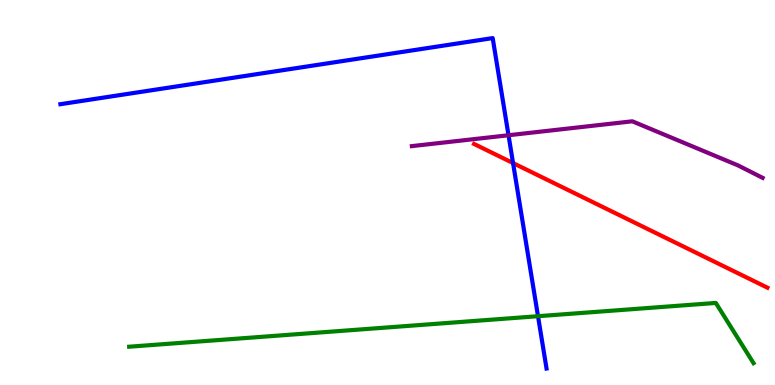[{'lines': ['blue', 'red'], 'intersections': [{'x': 6.62, 'y': 5.76}]}, {'lines': ['green', 'red'], 'intersections': []}, {'lines': ['purple', 'red'], 'intersections': []}, {'lines': ['blue', 'green'], 'intersections': [{'x': 6.94, 'y': 1.79}]}, {'lines': ['blue', 'purple'], 'intersections': [{'x': 6.56, 'y': 6.49}]}, {'lines': ['green', 'purple'], 'intersections': []}]